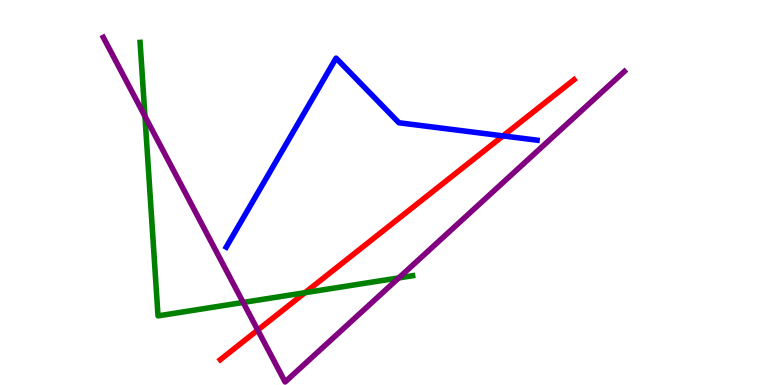[{'lines': ['blue', 'red'], 'intersections': [{'x': 6.49, 'y': 6.47}]}, {'lines': ['green', 'red'], 'intersections': [{'x': 3.93, 'y': 2.4}]}, {'lines': ['purple', 'red'], 'intersections': [{'x': 3.33, 'y': 1.43}]}, {'lines': ['blue', 'green'], 'intersections': []}, {'lines': ['blue', 'purple'], 'intersections': []}, {'lines': ['green', 'purple'], 'intersections': [{'x': 1.87, 'y': 6.98}, {'x': 3.14, 'y': 2.14}, {'x': 5.15, 'y': 2.78}]}]